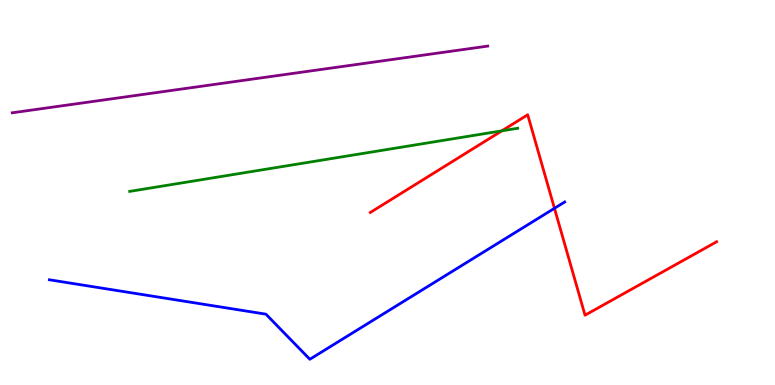[{'lines': ['blue', 'red'], 'intersections': [{'x': 7.15, 'y': 4.59}]}, {'lines': ['green', 'red'], 'intersections': [{'x': 6.48, 'y': 6.6}]}, {'lines': ['purple', 'red'], 'intersections': []}, {'lines': ['blue', 'green'], 'intersections': []}, {'lines': ['blue', 'purple'], 'intersections': []}, {'lines': ['green', 'purple'], 'intersections': []}]